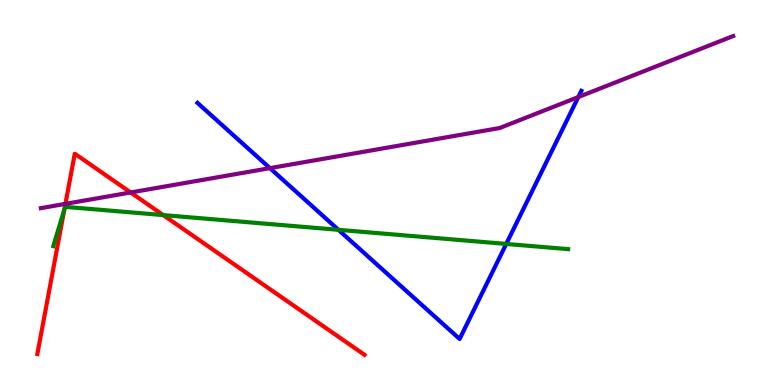[{'lines': ['blue', 'red'], 'intersections': []}, {'lines': ['green', 'red'], 'intersections': [{'x': 0.831, 'y': 4.56}, {'x': 2.11, 'y': 4.41}]}, {'lines': ['purple', 'red'], 'intersections': [{'x': 0.844, 'y': 4.7}, {'x': 1.69, 'y': 5.0}]}, {'lines': ['blue', 'green'], 'intersections': [{'x': 4.37, 'y': 4.03}, {'x': 6.53, 'y': 3.66}]}, {'lines': ['blue', 'purple'], 'intersections': [{'x': 3.48, 'y': 5.63}, {'x': 7.46, 'y': 7.48}]}, {'lines': ['green', 'purple'], 'intersections': []}]